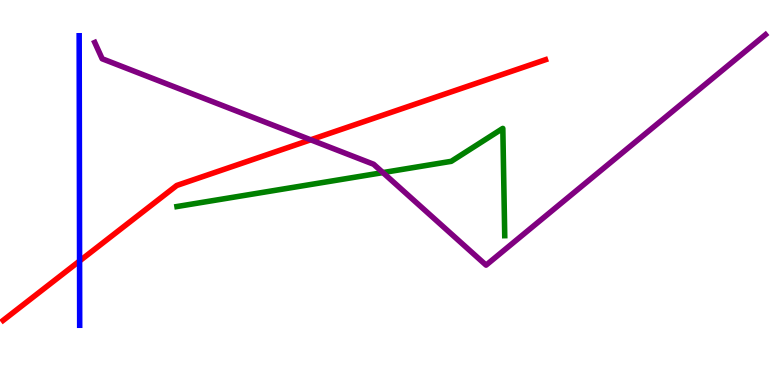[{'lines': ['blue', 'red'], 'intersections': [{'x': 1.03, 'y': 3.22}]}, {'lines': ['green', 'red'], 'intersections': []}, {'lines': ['purple', 'red'], 'intersections': [{'x': 4.01, 'y': 6.37}]}, {'lines': ['blue', 'green'], 'intersections': []}, {'lines': ['blue', 'purple'], 'intersections': []}, {'lines': ['green', 'purple'], 'intersections': [{'x': 4.94, 'y': 5.52}]}]